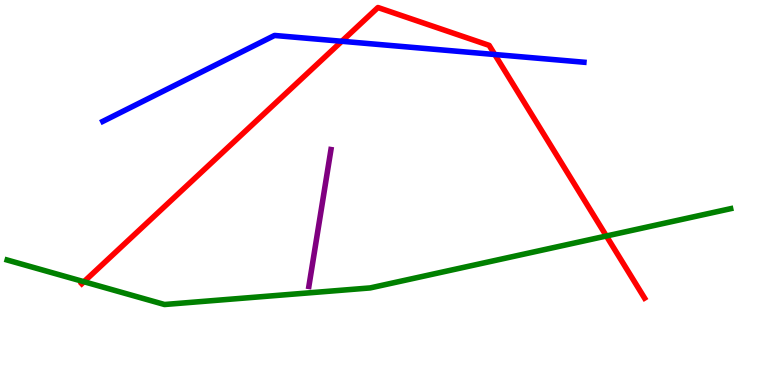[{'lines': ['blue', 'red'], 'intersections': [{'x': 4.41, 'y': 8.93}, {'x': 6.38, 'y': 8.58}]}, {'lines': ['green', 'red'], 'intersections': [{'x': 1.08, 'y': 2.68}, {'x': 7.82, 'y': 3.87}]}, {'lines': ['purple', 'red'], 'intersections': []}, {'lines': ['blue', 'green'], 'intersections': []}, {'lines': ['blue', 'purple'], 'intersections': []}, {'lines': ['green', 'purple'], 'intersections': []}]